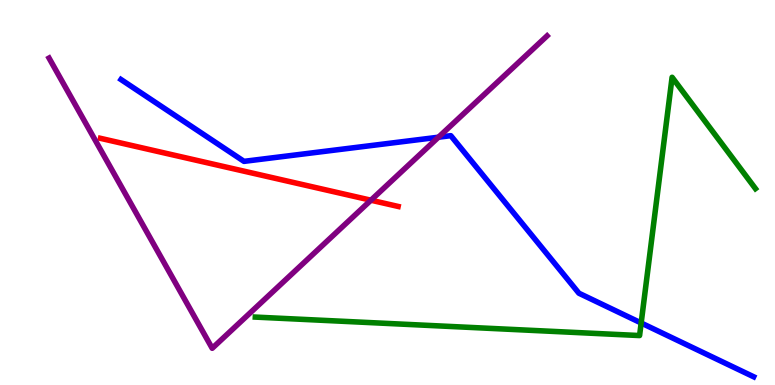[{'lines': ['blue', 'red'], 'intersections': []}, {'lines': ['green', 'red'], 'intersections': []}, {'lines': ['purple', 'red'], 'intersections': [{'x': 4.79, 'y': 4.8}]}, {'lines': ['blue', 'green'], 'intersections': [{'x': 8.27, 'y': 1.61}]}, {'lines': ['blue', 'purple'], 'intersections': [{'x': 5.66, 'y': 6.44}]}, {'lines': ['green', 'purple'], 'intersections': []}]